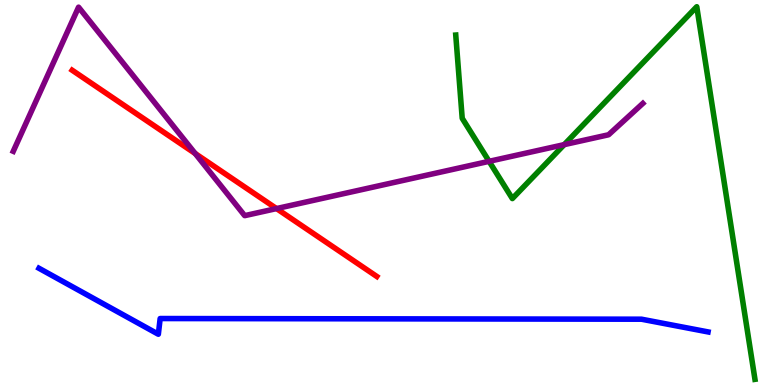[{'lines': ['blue', 'red'], 'intersections': []}, {'lines': ['green', 'red'], 'intersections': []}, {'lines': ['purple', 'red'], 'intersections': [{'x': 2.52, 'y': 6.01}, {'x': 3.57, 'y': 4.58}]}, {'lines': ['blue', 'green'], 'intersections': []}, {'lines': ['blue', 'purple'], 'intersections': []}, {'lines': ['green', 'purple'], 'intersections': [{'x': 6.31, 'y': 5.81}, {'x': 7.28, 'y': 6.24}]}]